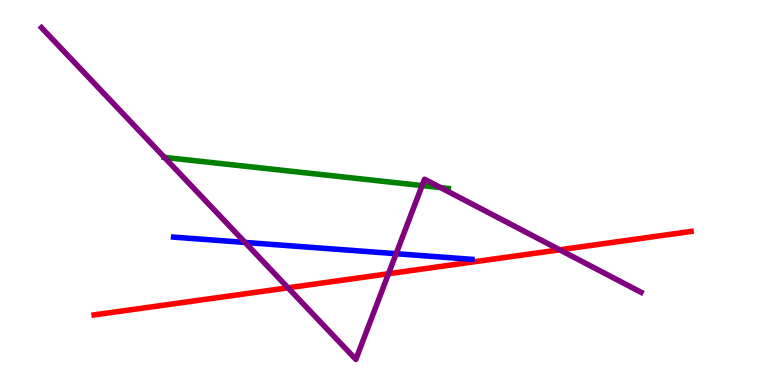[{'lines': ['blue', 'red'], 'intersections': []}, {'lines': ['green', 'red'], 'intersections': []}, {'lines': ['purple', 'red'], 'intersections': [{'x': 3.72, 'y': 2.52}, {'x': 5.01, 'y': 2.89}, {'x': 7.22, 'y': 3.51}]}, {'lines': ['blue', 'green'], 'intersections': []}, {'lines': ['blue', 'purple'], 'intersections': [{'x': 3.16, 'y': 3.7}, {'x': 5.11, 'y': 3.41}]}, {'lines': ['green', 'purple'], 'intersections': [{'x': 2.12, 'y': 5.91}, {'x': 5.45, 'y': 5.18}, {'x': 5.68, 'y': 5.13}]}]